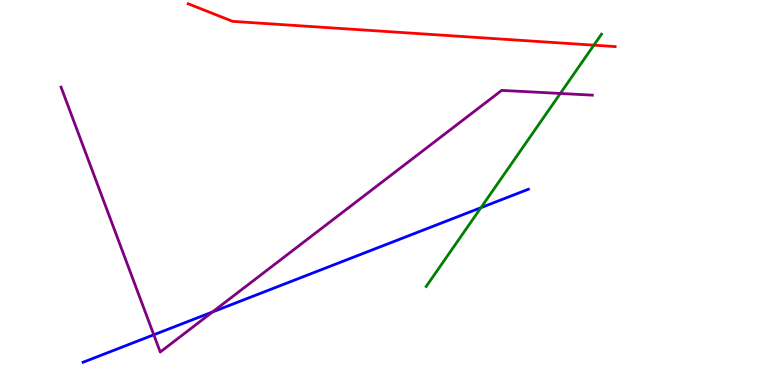[{'lines': ['blue', 'red'], 'intersections': []}, {'lines': ['green', 'red'], 'intersections': [{'x': 7.66, 'y': 8.83}]}, {'lines': ['purple', 'red'], 'intersections': []}, {'lines': ['blue', 'green'], 'intersections': [{'x': 6.21, 'y': 4.61}]}, {'lines': ['blue', 'purple'], 'intersections': [{'x': 1.98, 'y': 1.3}, {'x': 2.74, 'y': 1.9}]}, {'lines': ['green', 'purple'], 'intersections': [{'x': 7.23, 'y': 7.57}]}]